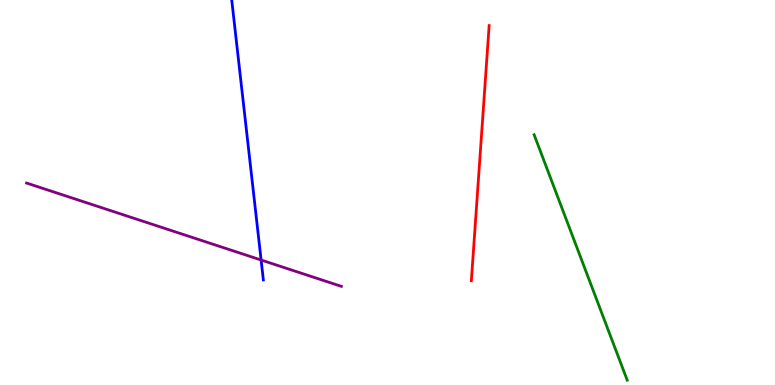[{'lines': ['blue', 'red'], 'intersections': []}, {'lines': ['green', 'red'], 'intersections': []}, {'lines': ['purple', 'red'], 'intersections': []}, {'lines': ['blue', 'green'], 'intersections': []}, {'lines': ['blue', 'purple'], 'intersections': [{'x': 3.37, 'y': 3.25}]}, {'lines': ['green', 'purple'], 'intersections': []}]